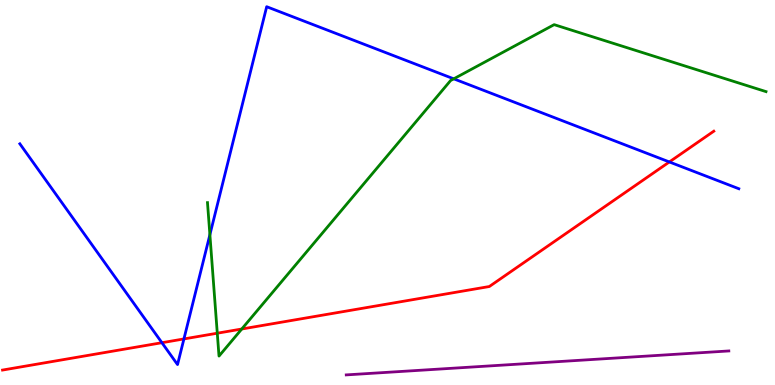[{'lines': ['blue', 'red'], 'intersections': [{'x': 2.09, 'y': 1.1}, {'x': 2.37, 'y': 1.2}, {'x': 8.64, 'y': 5.79}]}, {'lines': ['green', 'red'], 'intersections': [{'x': 2.8, 'y': 1.35}, {'x': 3.12, 'y': 1.45}]}, {'lines': ['purple', 'red'], 'intersections': []}, {'lines': ['blue', 'green'], 'intersections': [{'x': 2.71, 'y': 3.9}, {'x': 5.85, 'y': 7.95}]}, {'lines': ['blue', 'purple'], 'intersections': []}, {'lines': ['green', 'purple'], 'intersections': []}]